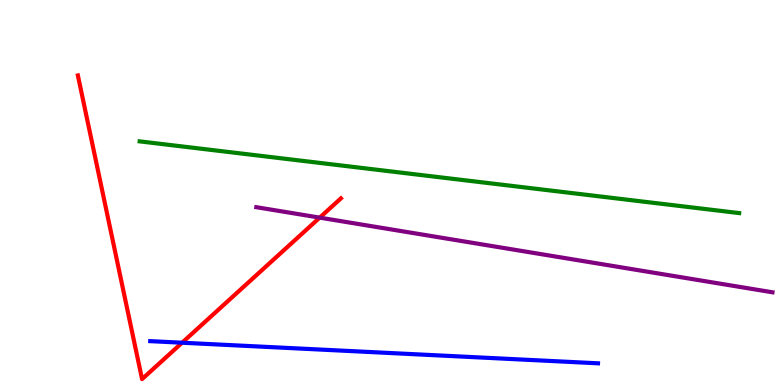[{'lines': ['blue', 'red'], 'intersections': [{'x': 2.35, 'y': 1.1}]}, {'lines': ['green', 'red'], 'intersections': []}, {'lines': ['purple', 'red'], 'intersections': [{'x': 4.13, 'y': 4.35}]}, {'lines': ['blue', 'green'], 'intersections': []}, {'lines': ['blue', 'purple'], 'intersections': []}, {'lines': ['green', 'purple'], 'intersections': []}]